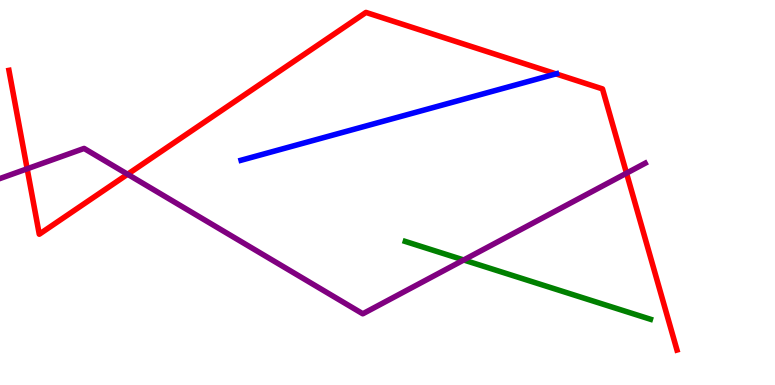[{'lines': ['blue', 'red'], 'intersections': [{'x': 7.17, 'y': 8.08}]}, {'lines': ['green', 'red'], 'intersections': []}, {'lines': ['purple', 'red'], 'intersections': [{'x': 0.35, 'y': 5.62}, {'x': 1.65, 'y': 5.47}, {'x': 8.08, 'y': 5.5}]}, {'lines': ['blue', 'green'], 'intersections': []}, {'lines': ['blue', 'purple'], 'intersections': []}, {'lines': ['green', 'purple'], 'intersections': [{'x': 5.98, 'y': 3.25}]}]